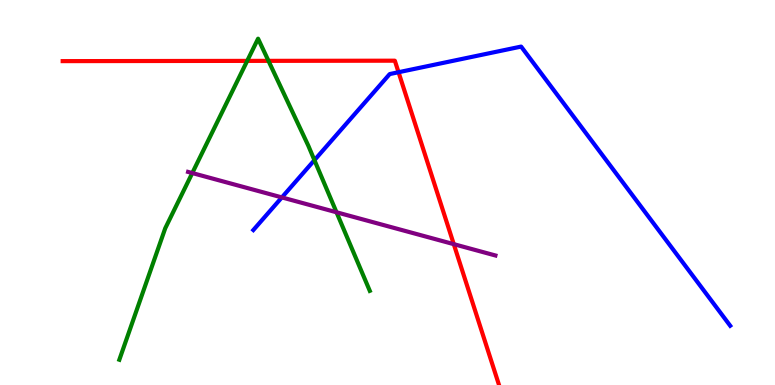[{'lines': ['blue', 'red'], 'intersections': [{'x': 5.14, 'y': 8.12}]}, {'lines': ['green', 'red'], 'intersections': [{'x': 3.19, 'y': 8.42}, {'x': 3.46, 'y': 8.42}]}, {'lines': ['purple', 'red'], 'intersections': [{'x': 5.86, 'y': 3.66}]}, {'lines': ['blue', 'green'], 'intersections': [{'x': 4.06, 'y': 5.84}]}, {'lines': ['blue', 'purple'], 'intersections': [{'x': 3.64, 'y': 4.87}]}, {'lines': ['green', 'purple'], 'intersections': [{'x': 2.48, 'y': 5.51}, {'x': 4.34, 'y': 4.49}]}]